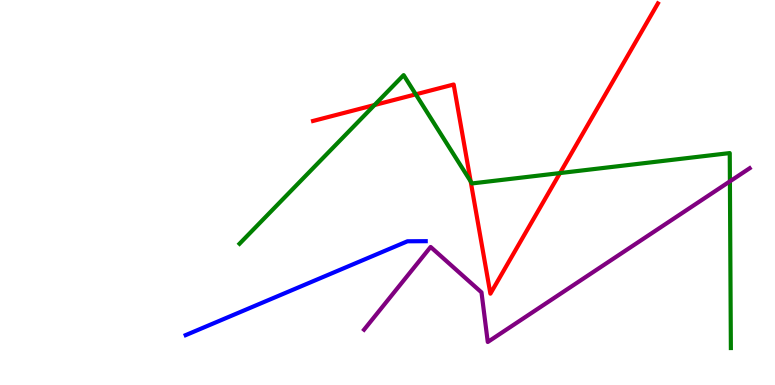[{'lines': ['blue', 'red'], 'intersections': []}, {'lines': ['green', 'red'], 'intersections': [{'x': 4.83, 'y': 7.27}, {'x': 5.36, 'y': 7.55}, {'x': 6.07, 'y': 5.29}, {'x': 7.23, 'y': 5.5}]}, {'lines': ['purple', 'red'], 'intersections': []}, {'lines': ['blue', 'green'], 'intersections': []}, {'lines': ['blue', 'purple'], 'intersections': []}, {'lines': ['green', 'purple'], 'intersections': [{'x': 9.42, 'y': 5.29}]}]